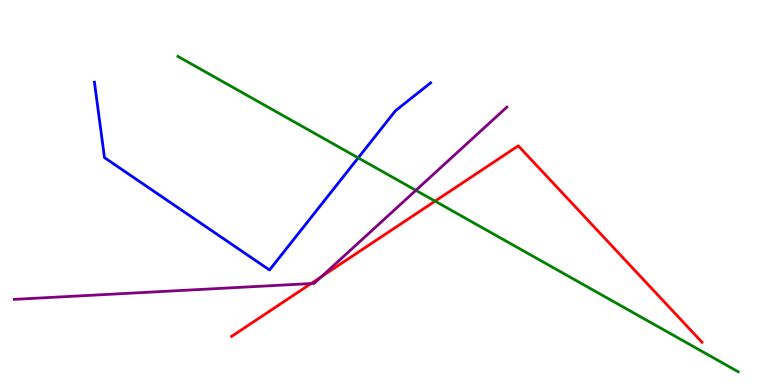[{'lines': ['blue', 'red'], 'intersections': []}, {'lines': ['green', 'red'], 'intersections': [{'x': 5.61, 'y': 4.78}]}, {'lines': ['purple', 'red'], 'intersections': [{'x': 4.01, 'y': 2.63}, {'x': 4.15, 'y': 2.81}]}, {'lines': ['blue', 'green'], 'intersections': [{'x': 4.62, 'y': 5.9}]}, {'lines': ['blue', 'purple'], 'intersections': []}, {'lines': ['green', 'purple'], 'intersections': [{'x': 5.37, 'y': 5.06}]}]